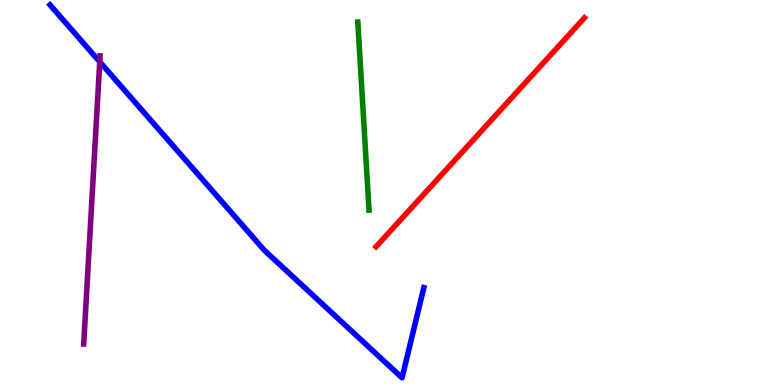[{'lines': ['blue', 'red'], 'intersections': []}, {'lines': ['green', 'red'], 'intersections': []}, {'lines': ['purple', 'red'], 'intersections': []}, {'lines': ['blue', 'green'], 'intersections': []}, {'lines': ['blue', 'purple'], 'intersections': [{'x': 1.29, 'y': 8.39}]}, {'lines': ['green', 'purple'], 'intersections': []}]